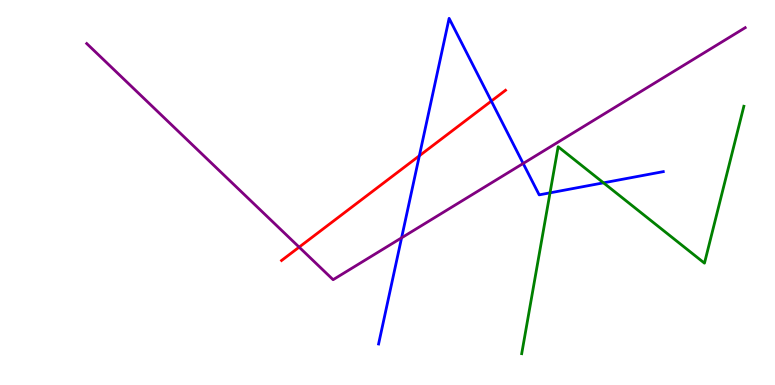[{'lines': ['blue', 'red'], 'intersections': [{'x': 5.41, 'y': 5.95}, {'x': 6.34, 'y': 7.37}]}, {'lines': ['green', 'red'], 'intersections': []}, {'lines': ['purple', 'red'], 'intersections': [{'x': 3.86, 'y': 3.58}]}, {'lines': ['blue', 'green'], 'intersections': [{'x': 7.1, 'y': 4.99}, {'x': 7.79, 'y': 5.25}]}, {'lines': ['blue', 'purple'], 'intersections': [{'x': 5.18, 'y': 3.82}, {'x': 6.75, 'y': 5.75}]}, {'lines': ['green', 'purple'], 'intersections': []}]